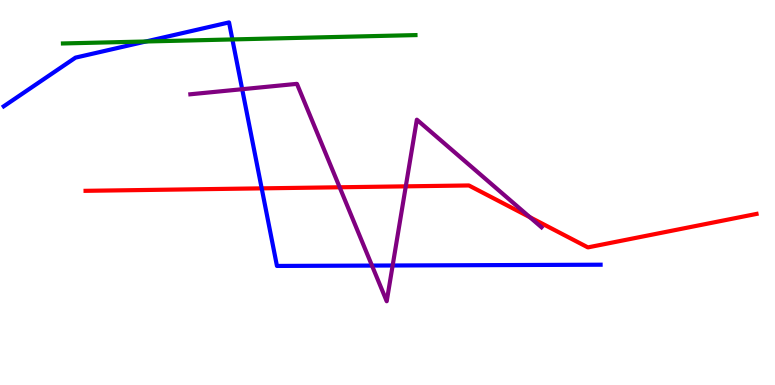[{'lines': ['blue', 'red'], 'intersections': [{'x': 3.38, 'y': 5.11}]}, {'lines': ['green', 'red'], 'intersections': []}, {'lines': ['purple', 'red'], 'intersections': [{'x': 4.38, 'y': 5.14}, {'x': 5.24, 'y': 5.16}, {'x': 6.84, 'y': 4.36}]}, {'lines': ['blue', 'green'], 'intersections': [{'x': 1.88, 'y': 8.92}, {'x': 3.0, 'y': 8.98}]}, {'lines': ['blue', 'purple'], 'intersections': [{'x': 3.12, 'y': 7.68}, {'x': 4.8, 'y': 3.1}, {'x': 5.07, 'y': 3.1}]}, {'lines': ['green', 'purple'], 'intersections': []}]